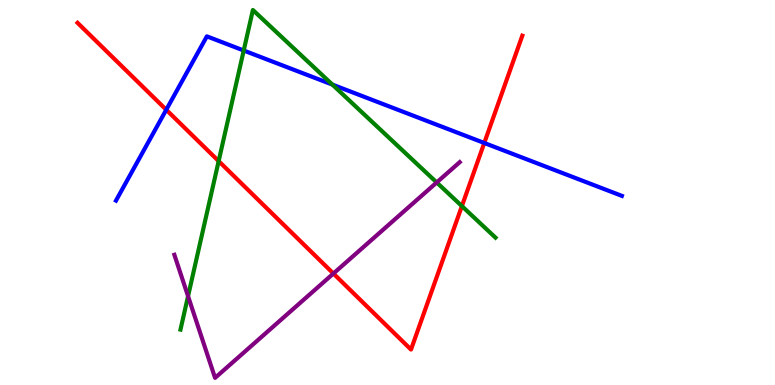[{'lines': ['blue', 'red'], 'intersections': [{'x': 2.15, 'y': 7.15}, {'x': 6.25, 'y': 6.29}]}, {'lines': ['green', 'red'], 'intersections': [{'x': 2.82, 'y': 5.82}, {'x': 5.96, 'y': 4.65}]}, {'lines': ['purple', 'red'], 'intersections': [{'x': 4.3, 'y': 2.9}]}, {'lines': ['blue', 'green'], 'intersections': [{'x': 3.14, 'y': 8.69}, {'x': 4.29, 'y': 7.8}]}, {'lines': ['blue', 'purple'], 'intersections': []}, {'lines': ['green', 'purple'], 'intersections': [{'x': 2.43, 'y': 2.31}, {'x': 5.63, 'y': 5.26}]}]